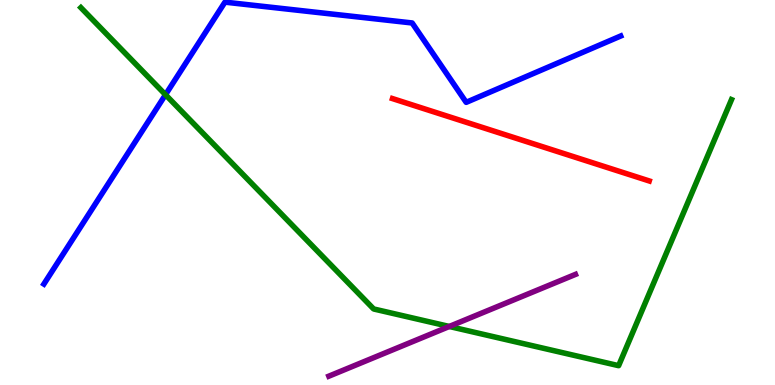[{'lines': ['blue', 'red'], 'intersections': []}, {'lines': ['green', 'red'], 'intersections': []}, {'lines': ['purple', 'red'], 'intersections': []}, {'lines': ['blue', 'green'], 'intersections': [{'x': 2.14, 'y': 7.54}]}, {'lines': ['blue', 'purple'], 'intersections': []}, {'lines': ['green', 'purple'], 'intersections': [{'x': 5.8, 'y': 1.52}]}]